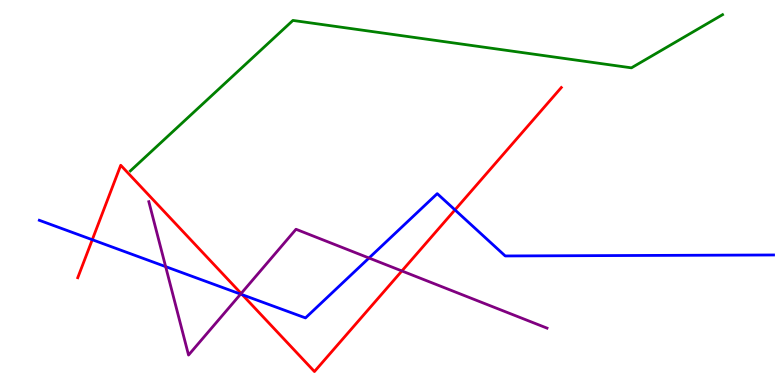[{'lines': ['blue', 'red'], 'intersections': [{'x': 1.19, 'y': 3.77}, {'x': 3.13, 'y': 2.34}, {'x': 5.87, 'y': 4.55}]}, {'lines': ['green', 'red'], 'intersections': []}, {'lines': ['purple', 'red'], 'intersections': [{'x': 3.11, 'y': 2.38}, {'x': 5.19, 'y': 2.96}]}, {'lines': ['blue', 'green'], 'intersections': []}, {'lines': ['blue', 'purple'], 'intersections': [{'x': 2.14, 'y': 3.07}, {'x': 3.1, 'y': 2.36}, {'x': 4.76, 'y': 3.3}]}, {'lines': ['green', 'purple'], 'intersections': []}]